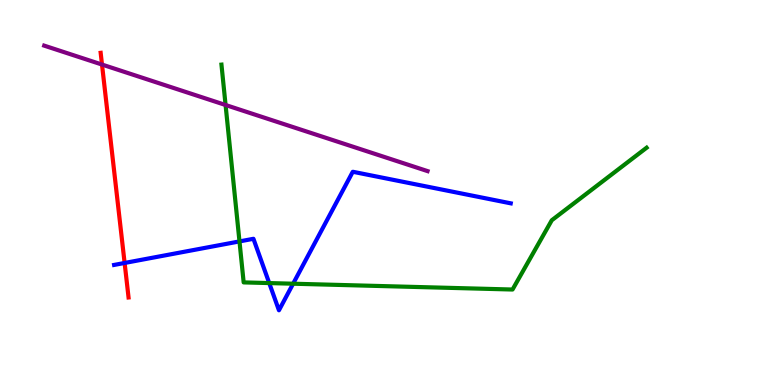[{'lines': ['blue', 'red'], 'intersections': [{'x': 1.61, 'y': 3.17}]}, {'lines': ['green', 'red'], 'intersections': []}, {'lines': ['purple', 'red'], 'intersections': [{'x': 1.32, 'y': 8.32}]}, {'lines': ['blue', 'green'], 'intersections': [{'x': 3.09, 'y': 3.73}, {'x': 3.47, 'y': 2.65}, {'x': 3.78, 'y': 2.63}]}, {'lines': ['blue', 'purple'], 'intersections': []}, {'lines': ['green', 'purple'], 'intersections': [{'x': 2.91, 'y': 7.27}]}]